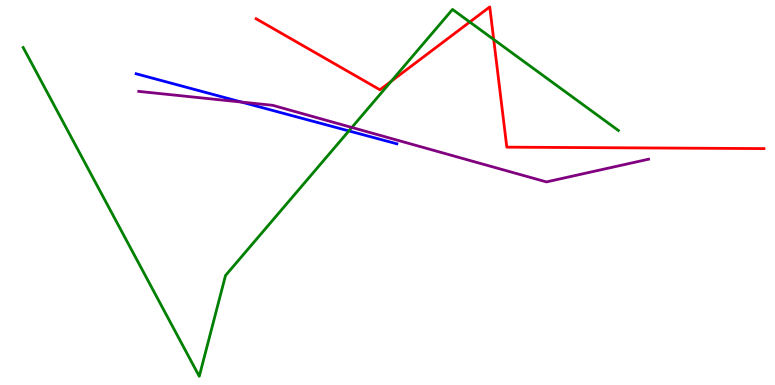[{'lines': ['blue', 'red'], 'intersections': []}, {'lines': ['green', 'red'], 'intersections': [{'x': 5.05, 'y': 7.89}, {'x': 6.06, 'y': 9.43}, {'x': 6.37, 'y': 8.97}]}, {'lines': ['purple', 'red'], 'intersections': []}, {'lines': ['blue', 'green'], 'intersections': [{'x': 4.5, 'y': 6.6}]}, {'lines': ['blue', 'purple'], 'intersections': [{'x': 3.12, 'y': 7.35}]}, {'lines': ['green', 'purple'], 'intersections': [{'x': 4.54, 'y': 6.69}]}]